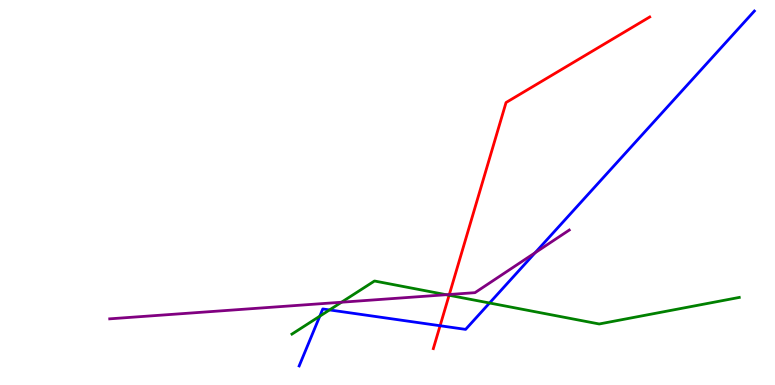[{'lines': ['blue', 'red'], 'intersections': [{'x': 5.68, 'y': 1.54}]}, {'lines': ['green', 'red'], 'intersections': [{'x': 5.79, 'y': 2.33}]}, {'lines': ['purple', 'red'], 'intersections': [{'x': 5.8, 'y': 2.35}]}, {'lines': ['blue', 'green'], 'intersections': [{'x': 4.13, 'y': 1.79}, {'x': 4.25, 'y': 1.95}, {'x': 6.32, 'y': 2.13}]}, {'lines': ['blue', 'purple'], 'intersections': [{'x': 6.91, 'y': 3.44}]}, {'lines': ['green', 'purple'], 'intersections': [{'x': 4.41, 'y': 2.15}, {'x': 5.76, 'y': 2.34}]}]